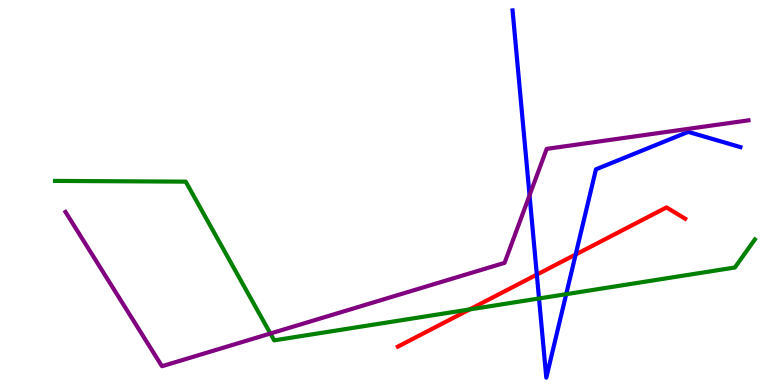[{'lines': ['blue', 'red'], 'intersections': [{'x': 6.93, 'y': 2.87}, {'x': 7.43, 'y': 3.39}]}, {'lines': ['green', 'red'], 'intersections': [{'x': 6.06, 'y': 1.96}]}, {'lines': ['purple', 'red'], 'intersections': []}, {'lines': ['blue', 'green'], 'intersections': [{'x': 6.96, 'y': 2.25}, {'x': 7.31, 'y': 2.36}]}, {'lines': ['blue', 'purple'], 'intersections': [{'x': 6.83, 'y': 4.93}]}, {'lines': ['green', 'purple'], 'intersections': [{'x': 3.49, 'y': 1.34}]}]